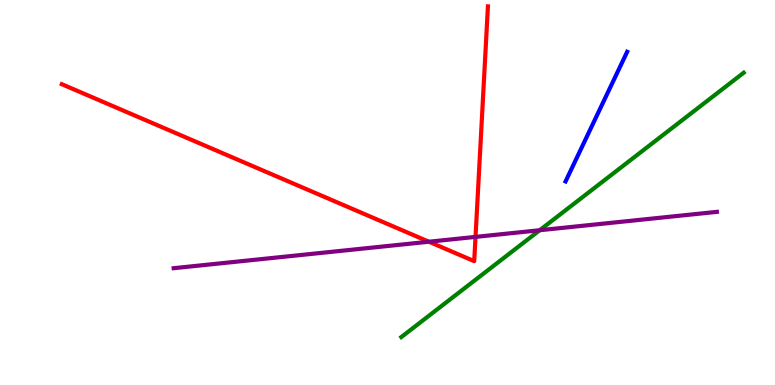[{'lines': ['blue', 'red'], 'intersections': []}, {'lines': ['green', 'red'], 'intersections': []}, {'lines': ['purple', 'red'], 'intersections': [{'x': 5.53, 'y': 3.72}, {'x': 6.14, 'y': 3.85}]}, {'lines': ['blue', 'green'], 'intersections': []}, {'lines': ['blue', 'purple'], 'intersections': []}, {'lines': ['green', 'purple'], 'intersections': [{'x': 6.96, 'y': 4.02}]}]